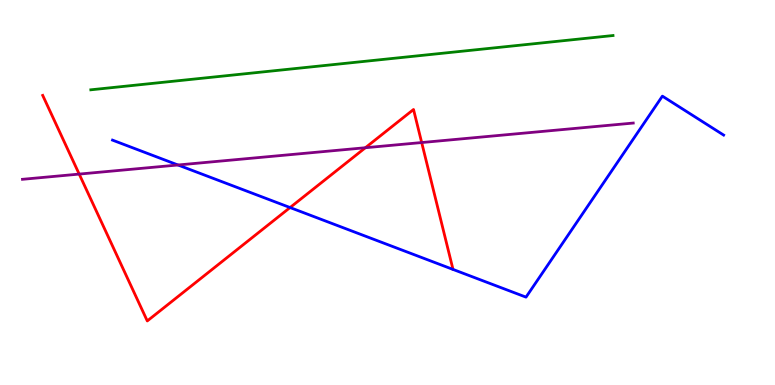[{'lines': ['blue', 'red'], 'intersections': [{'x': 3.74, 'y': 4.61}]}, {'lines': ['green', 'red'], 'intersections': []}, {'lines': ['purple', 'red'], 'intersections': [{'x': 1.02, 'y': 5.48}, {'x': 4.71, 'y': 6.16}, {'x': 5.44, 'y': 6.3}]}, {'lines': ['blue', 'green'], 'intersections': []}, {'lines': ['blue', 'purple'], 'intersections': [{'x': 2.3, 'y': 5.71}]}, {'lines': ['green', 'purple'], 'intersections': []}]